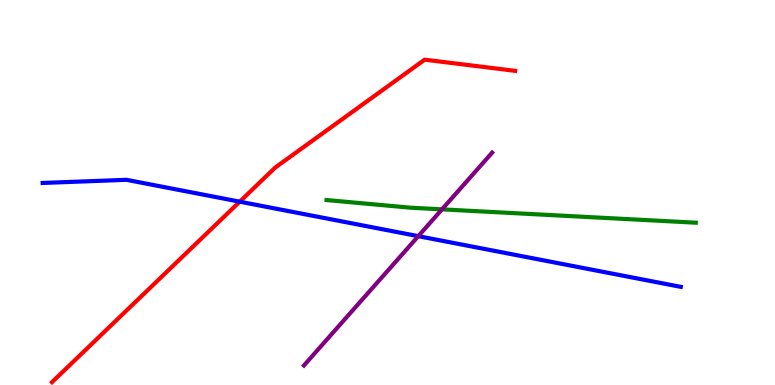[{'lines': ['blue', 'red'], 'intersections': [{'x': 3.09, 'y': 4.76}]}, {'lines': ['green', 'red'], 'intersections': []}, {'lines': ['purple', 'red'], 'intersections': []}, {'lines': ['blue', 'green'], 'intersections': []}, {'lines': ['blue', 'purple'], 'intersections': [{'x': 5.4, 'y': 3.87}]}, {'lines': ['green', 'purple'], 'intersections': [{'x': 5.7, 'y': 4.56}]}]